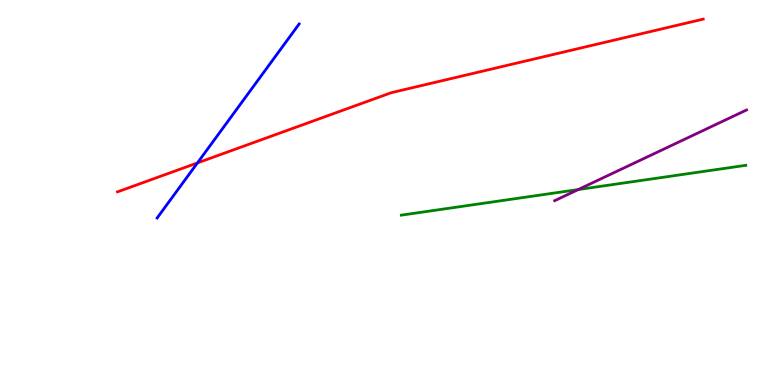[{'lines': ['blue', 'red'], 'intersections': [{'x': 2.55, 'y': 5.77}]}, {'lines': ['green', 'red'], 'intersections': []}, {'lines': ['purple', 'red'], 'intersections': []}, {'lines': ['blue', 'green'], 'intersections': []}, {'lines': ['blue', 'purple'], 'intersections': []}, {'lines': ['green', 'purple'], 'intersections': [{'x': 7.46, 'y': 5.08}]}]